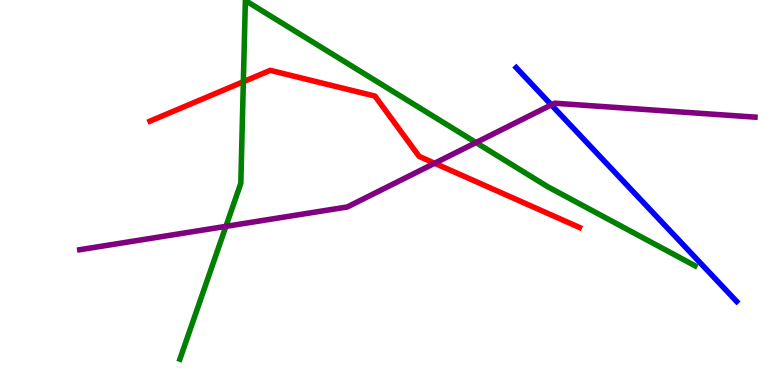[{'lines': ['blue', 'red'], 'intersections': []}, {'lines': ['green', 'red'], 'intersections': [{'x': 3.14, 'y': 7.88}]}, {'lines': ['purple', 'red'], 'intersections': [{'x': 5.61, 'y': 5.76}]}, {'lines': ['blue', 'green'], 'intersections': []}, {'lines': ['blue', 'purple'], 'intersections': [{'x': 7.11, 'y': 7.28}]}, {'lines': ['green', 'purple'], 'intersections': [{'x': 2.91, 'y': 4.12}, {'x': 6.14, 'y': 6.3}]}]